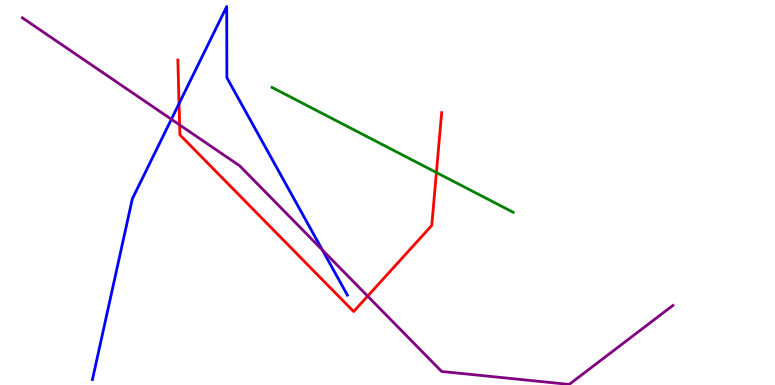[{'lines': ['blue', 'red'], 'intersections': [{'x': 2.31, 'y': 7.31}]}, {'lines': ['green', 'red'], 'intersections': [{'x': 5.63, 'y': 5.52}]}, {'lines': ['purple', 'red'], 'intersections': [{'x': 2.32, 'y': 6.76}, {'x': 4.74, 'y': 2.31}]}, {'lines': ['blue', 'green'], 'intersections': []}, {'lines': ['blue', 'purple'], 'intersections': [{'x': 2.21, 'y': 6.9}, {'x': 4.16, 'y': 3.51}]}, {'lines': ['green', 'purple'], 'intersections': []}]